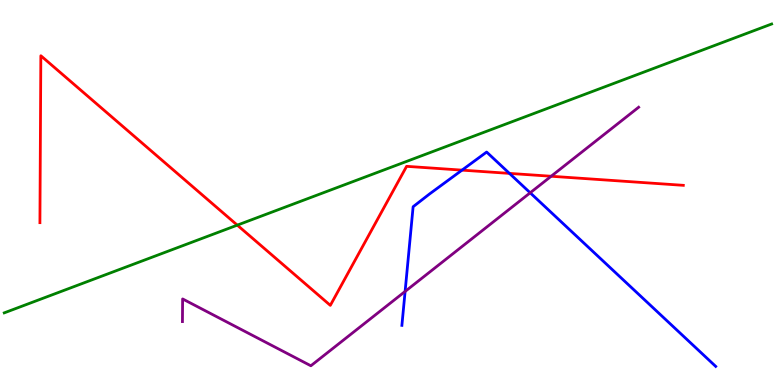[{'lines': ['blue', 'red'], 'intersections': [{'x': 5.96, 'y': 5.58}, {'x': 6.57, 'y': 5.5}]}, {'lines': ['green', 'red'], 'intersections': [{'x': 3.06, 'y': 4.15}]}, {'lines': ['purple', 'red'], 'intersections': [{'x': 7.11, 'y': 5.42}]}, {'lines': ['blue', 'green'], 'intersections': []}, {'lines': ['blue', 'purple'], 'intersections': [{'x': 5.23, 'y': 2.43}, {'x': 6.84, 'y': 4.99}]}, {'lines': ['green', 'purple'], 'intersections': []}]